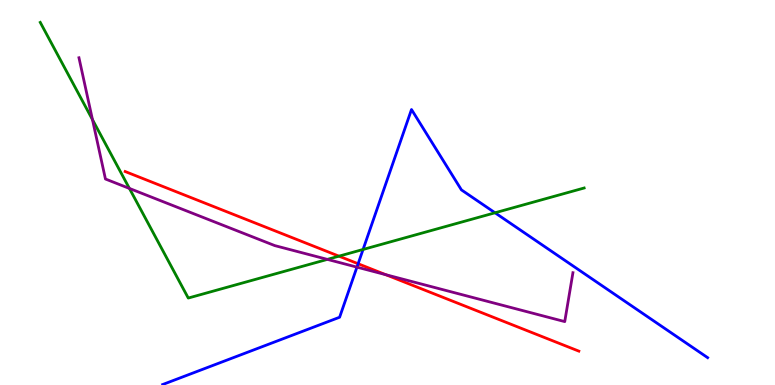[{'lines': ['blue', 'red'], 'intersections': [{'x': 4.62, 'y': 3.15}]}, {'lines': ['green', 'red'], 'intersections': [{'x': 4.37, 'y': 3.35}]}, {'lines': ['purple', 'red'], 'intersections': [{'x': 4.98, 'y': 2.87}]}, {'lines': ['blue', 'green'], 'intersections': [{'x': 4.68, 'y': 3.52}, {'x': 6.39, 'y': 4.47}]}, {'lines': ['blue', 'purple'], 'intersections': [{'x': 4.61, 'y': 3.06}]}, {'lines': ['green', 'purple'], 'intersections': [{'x': 1.19, 'y': 6.89}, {'x': 1.67, 'y': 5.11}, {'x': 4.22, 'y': 3.26}]}]